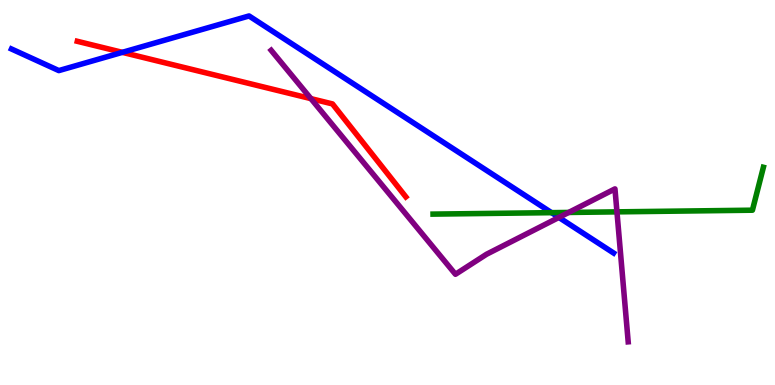[{'lines': ['blue', 'red'], 'intersections': [{'x': 1.58, 'y': 8.64}]}, {'lines': ['green', 'red'], 'intersections': []}, {'lines': ['purple', 'red'], 'intersections': [{'x': 4.01, 'y': 7.44}]}, {'lines': ['blue', 'green'], 'intersections': [{'x': 7.12, 'y': 4.48}]}, {'lines': ['blue', 'purple'], 'intersections': [{'x': 7.21, 'y': 4.35}]}, {'lines': ['green', 'purple'], 'intersections': [{'x': 7.34, 'y': 4.48}, {'x': 7.96, 'y': 4.5}]}]